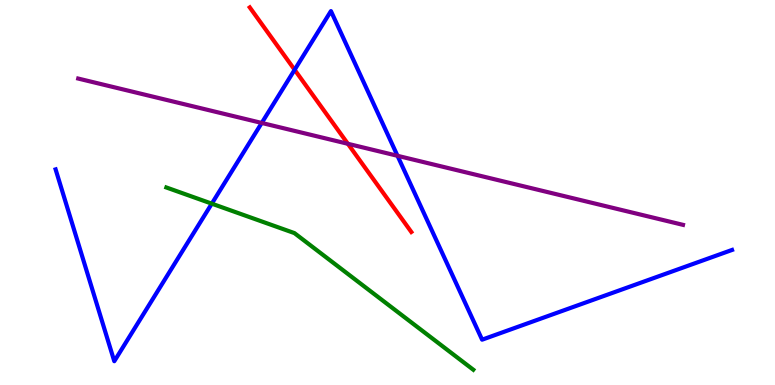[{'lines': ['blue', 'red'], 'intersections': [{'x': 3.8, 'y': 8.19}]}, {'lines': ['green', 'red'], 'intersections': []}, {'lines': ['purple', 'red'], 'intersections': [{'x': 4.49, 'y': 6.27}]}, {'lines': ['blue', 'green'], 'intersections': [{'x': 2.73, 'y': 4.71}]}, {'lines': ['blue', 'purple'], 'intersections': [{'x': 3.38, 'y': 6.81}, {'x': 5.13, 'y': 5.95}]}, {'lines': ['green', 'purple'], 'intersections': []}]